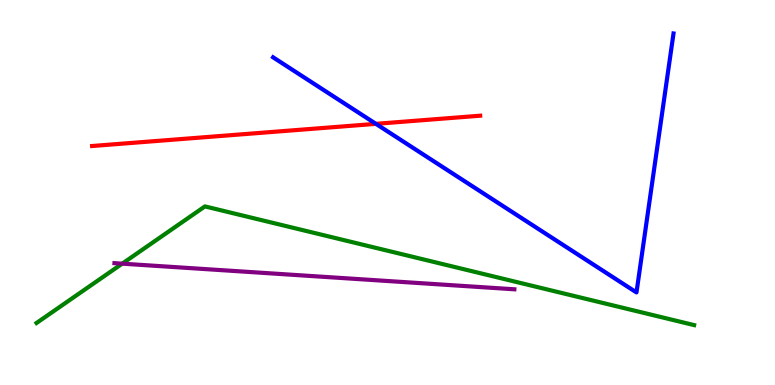[{'lines': ['blue', 'red'], 'intersections': [{'x': 4.85, 'y': 6.78}]}, {'lines': ['green', 'red'], 'intersections': []}, {'lines': ['purple', 'red'], 'intersections': []}, {'lines': ['blue', 'green'], 'intersections': []}, {'lines': ['blue', 'purple'], 'intersections': []}, {'lines': ['green', 'purple'], 'intersections': [{'x': 1.58, 'y': 3.15}]}]